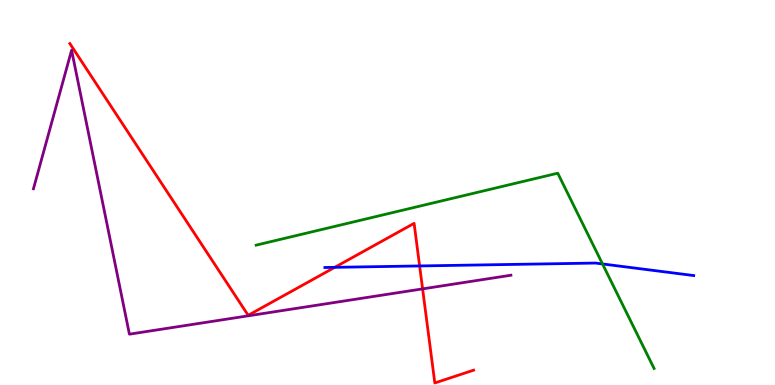[{'lines': ['blue', 'red'], 'intersections': [{'x': 4.32, 'y': 3.06}, {'x': 5.41, 'y': 3.09}]}, {'lines': ['green', 'red'], 'intersections': []}, {'lines': ['purple', 'red'], 'intersections': [{'x': 5.45, 'y': 2.5}]}, {'lines': ['blue', 'green'], 'intersections': [{'x': 7.77, 'y': 3.14}]}, {'lines': ['blue', 'purple'], 'intersections': []}, {'lines': ['green', 'purple'], 'intersections': []}]